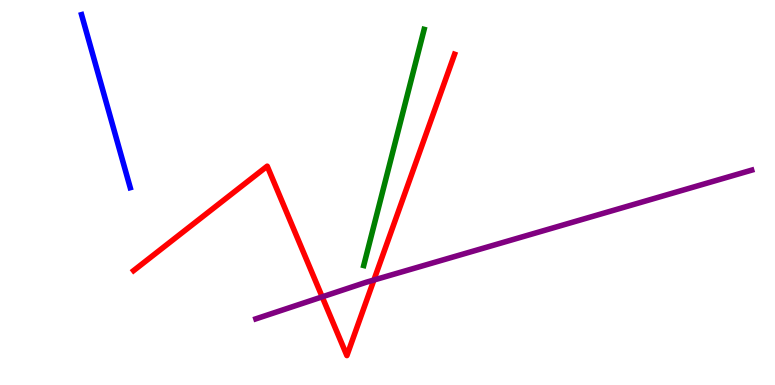[{'lines': ['blue', 'red'], 'intersections': []}, {'lines': ['green', 'red'], 'intersections': []}, {'lines': ['purple', 'red'], 'intersections': [{'x': 4.16, 'y': 2.29}, {'x': 4.82, 'y': 2.73}]}, {'lines': ['blue', 'green'], 'intersections': []}, {'lines': ['blue', 'purple'], 'intersections': []}, {'lines': ['green', 'purple'], 'intersections': []}]